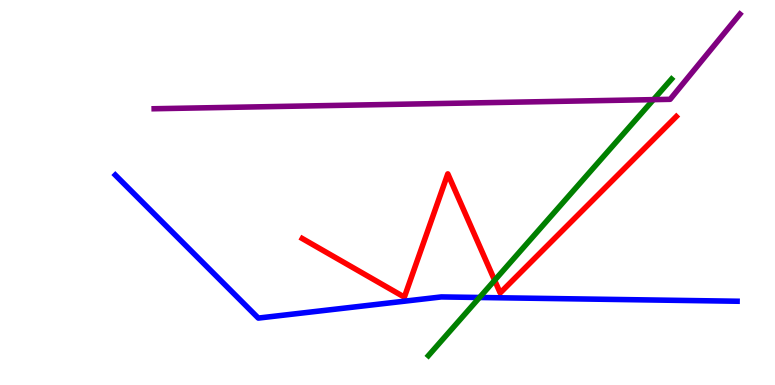[{'lines': ['blue', 'red'], 'intersections': []}, {'lines': ['green', 'red'], 'intersections': [{'x': 6.38, 'y': 2.72}]}, {'lines': ['purple', 'red'], 'intersections': []}, {'lines': ['blue', 'green'], 'intersections': [{'x': 6.19, 'y': 2.27}]}, {'lines': ['blue', 'purple'], 'intersections': []}, {'lines': ['green', 'purple'], 'intersections': [{'x': 8.43, 'y': 7.41}]}]